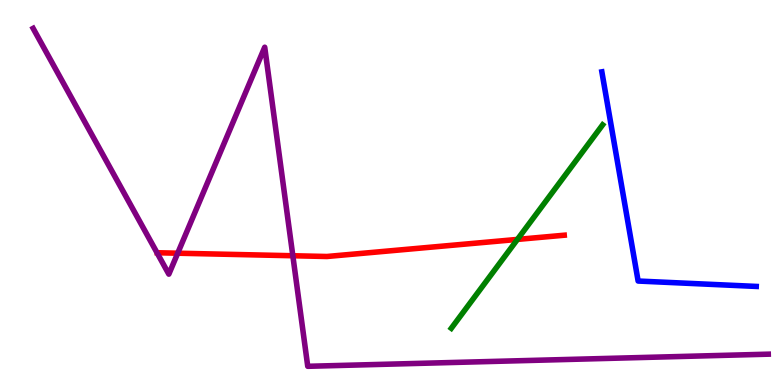[{'lines': ['blue', 'red'], 'intersections': []}, {'lines': ['green', 'red'], 'intersections': [{'x': 6.68, 'y': 3.78}]}, {'lines': ['purple', 'red'], 'intersections': [{'x': 2.29, 'y': 3.42}, {'x': 3.78, 'y': 3.36}]}, {'lines': ['blue', 'green'], 'intersections': []}, {'lines': ['blue', 'purple'], 'intersections': []}, {'lines': ['green', 'purple'], 'intersections': []}]